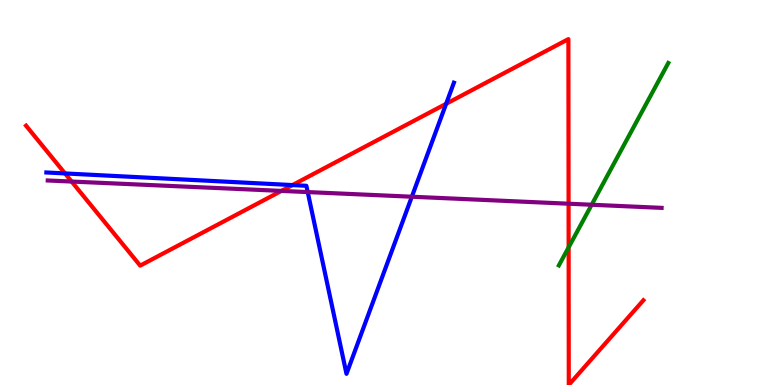[{'lines': ['blue', 'red'], 'intersections': [{'x': 0.839, 'y': 5.5}, {'x': 3.77, 'y': 5.19}, {'x': 5.76, 'y': 7.3}]}, {'lines': ['green', 'red'], 'intersections': [{'x': 7.34, 'y': 3.57}]}, {'lines': ['purple', 'red'], 'intersections': [{'x': 0.924, 'y': 5.28}, {'x': 3.63, 'y': 5.04}, {'x': 7.34, 'y': 4.71}]}, {'lines': ['blue', 'green'], 'intersections': []}, {'lines': ['blue', 'purple'], 'intersections': [{'x': 3.97, 'y': 5.01}, {'x': 5.31, 'y': 4.89}]}, {'lines': ['green', 'purple'], 'intersections': [{'x': 7.63, 'y': 4.68}]}]